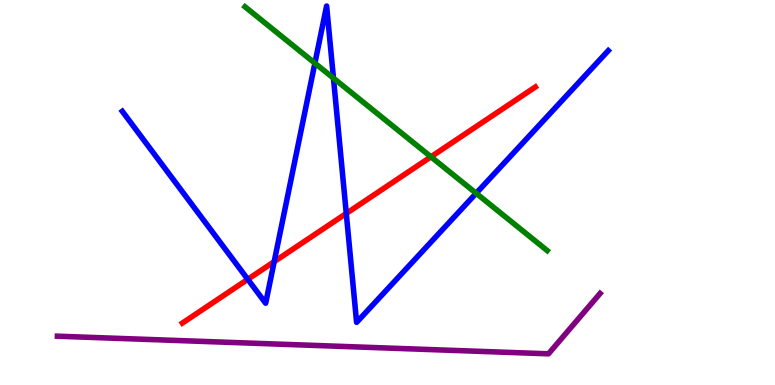[{'lines': ['blue', 'red'], 'intersections': [{'x': 3.2, 'y': 2.75}, {'x': 3.54, 'y': 3.2}, {'x': 4.47, 'y': 4.46}]}, {'lines': ['green', 'red'], 'intersections': [{'x': 5.56, 'y': 5.93}]}, {'lines': ['purple', 'red'], 'intersections': []}, {'lines': ['blue', 'green'], 'intersections': [{'x': 4.06, 'y': 8.36}, {'x': 4.3, 'y': 7.97}, {'x': 6.14, 'y': 4.98}]}, {'lines': ['blue', 'purple'], 'intersections': []}, {'lines': ['green', 'purple'], 'intersections': []}]